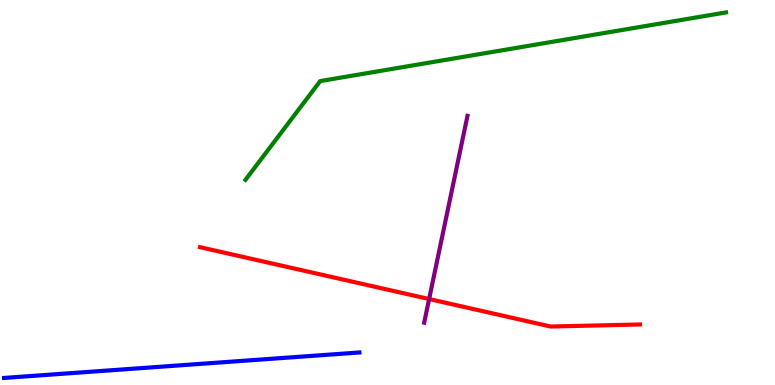[{'lines': ['blue', 'red'], 'intersections': []}, {'lines': ['green', 'red'], 'intersections': []}, {'lines': ['purple', 'red'], 'intersections': [{'x': 5.54, 'y': 2.23}]}, {'lines': ['blue', 'green'], 'intersections': []}, {'lines': ['blue', 'purple'], 'intersections': []}, {'lines': ['green', 'purple'], 'intersections': []}]